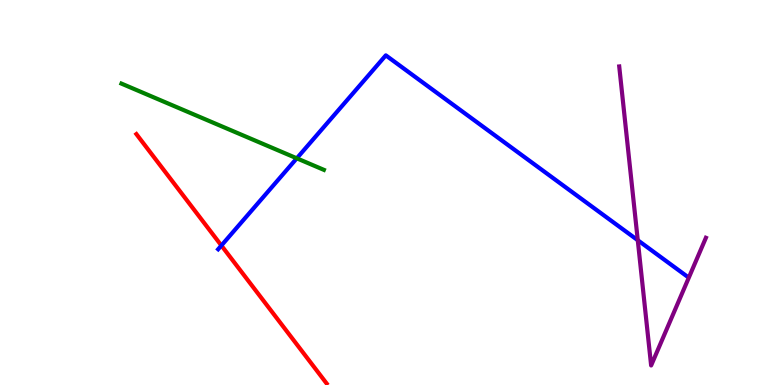[{'lines': ['blue', 'red'], 'intersections': [{'x': 2.86, 'y': 3.62}]}, {'lines': ['green', 'red'], 'intersections': []}, {'lines': ['purple', 'red'], 'intersections': []}, {'lines': ['blue', 'green'], 'intersections': [{'x': 3.83, 'y': 5.89}]}, {'lines': ['blue', 'purple'], 'intersections': [{'x': 8.23, 'y': 3.76}]}, {'lines': ['green', 'purple'], 'intersections': []}]